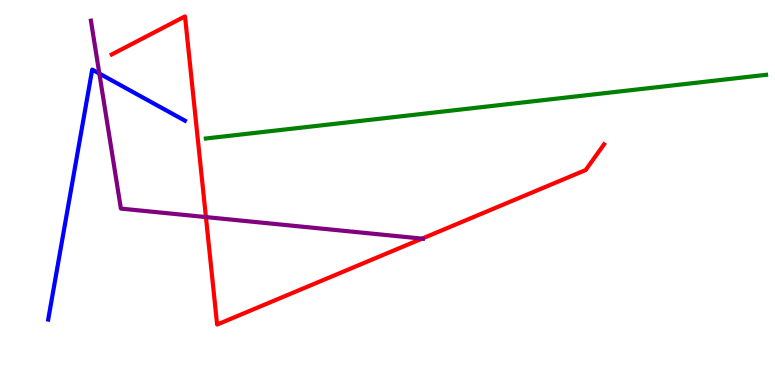[{'lines': ['blue', 'red'], 'intersections': []}, {'lines': ['green', 'red'], 'intersections': []}, {'lines': ['purple', 'red'], 'intersections': [{'x': 2.66, 'y': 4.36}, {'x': 5.45, 'y': 3.8}]}, {'lines': ['blue', 'green'], 'intersections': []}, {'lines': ['blue', 'purple'], 'intersections': [{'x': 1.28, 'y': 8.09}]}, {'lines': ['green', 'purple'], 'intersections': []}]